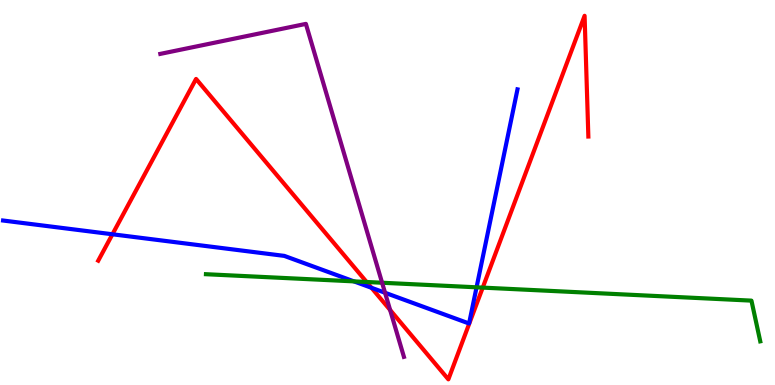[{'lines': ['blue', 'red'], 'intersections': [{'x': 1.45, 'y': 3.91}, {'x': 4.79, 'y': 2.52}]}, {'lines': ['green', 'red'], 'intersections': [{'x': 4.73, 'y': 2.68}, {'x': 6.23, 'y': 2.53}]}, {'lines': ['purple', 'red'], 'intersections': [{'x': 5.03, 'y': 1.95}]}, {'lines': ['blue', 'green'], 'intersections': [{'x': 4.57, 'y': 2.69}, {'x': 6.15, 'y': 2.54}]}, {'lines': ['blue', 'purple'], 'intersections': [{'x': 4.97, 'y': 2.4}]}, {'lines': ['green', 'purple'], 'intersections': [{'x': 4.93, 'y': 2.66}]}]